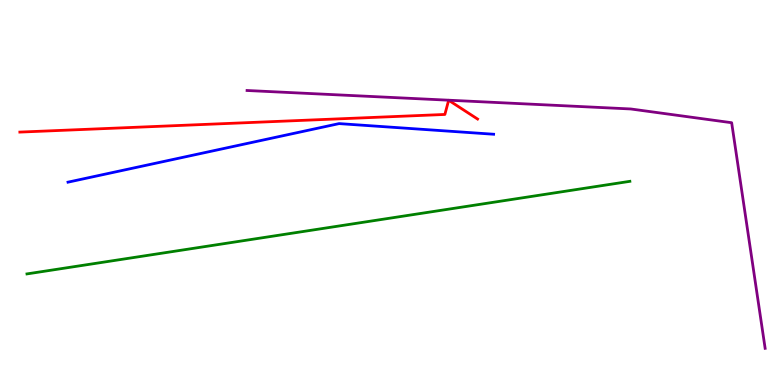[{'lines': ['blue', 'red'], 'intersections': []}, {'lines': ['green', 'red'], 'intersections': []}, {'lines': ['purple', 'red'], 'intersections': []}, {'lines': ['blue', 'green'], 'intersections': []}, {'lines': ['blue', 'purple'], 'intersections': []}, {'lines': ['green', 'purple'], 'intersections': []}]